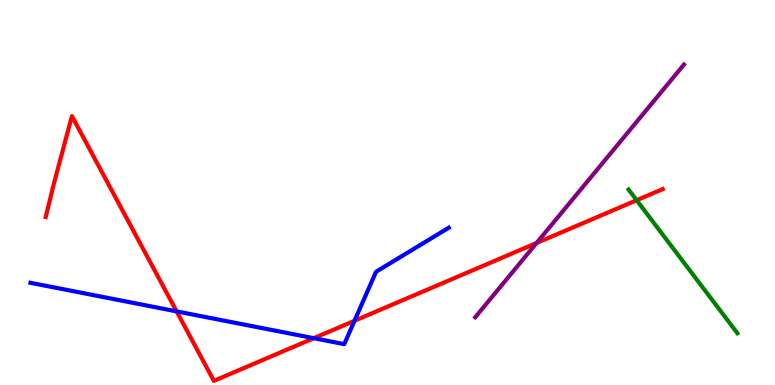[{'lines': ['blue', 'red'], 'intersections': [{'x': 2.28, 'y': 1.91}, {'x': 4.05, 'y': 1.22}, {'x': 4.57, 'y': 1.67}]}, {'lines': ['green', 'red'], 'intersections': [{'x': 8.21, 'y': 4.8}]}, {'lines': ['purple', 'red'], 'intersections': [{'x': 6.92, 'y': 3.69}]}, {'lines': ['blue', 'green'], 'intersections': []}, {'lines': ['blue', 'purple'], 'intersections': []}, {'lines': ['green', 'purple'], 'intersections': []}]